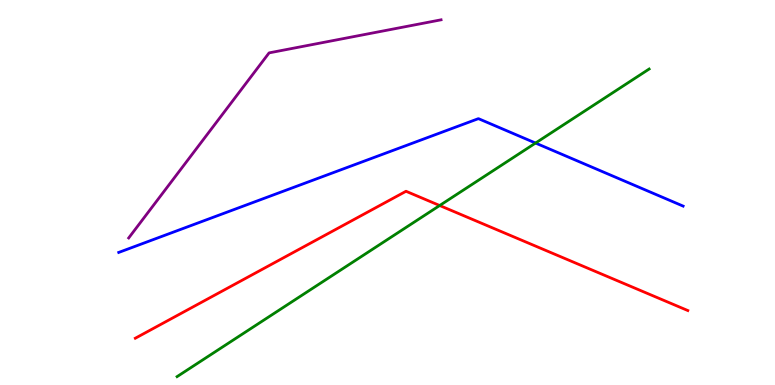[{'lines': ['blue', 'red'], 'intersections': []}, {'lines': ['green', 'red'], 'intersections': [{'x': 5.67, 'y': 4.66}]}, {'lines': ['purple', 'red'], 'intersections': []}, {'lines': ['blue', 'green'], 'intersections': [{'x': 6.91, 'y': 6.28}]}, {'lines': ['blue', 'purple'], 'intersections': []}, {'lines': ['green', 'purple'], 'intersections': []}]